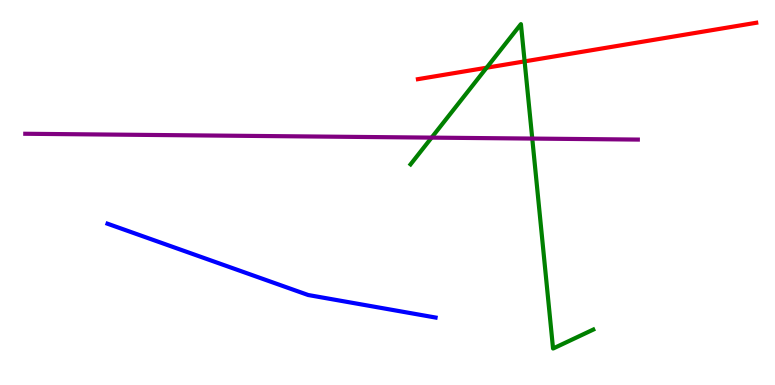[{'lines': ['blue', 'red'], 'intersections': []}, {'lines': ['green', 'red'], 'intersections': [{'x': 6.28, 'y': 8.24}, {'x': 6.77, 'y': 8.41}]}, {'lines': ['purple', 'red'], 'intersections': []}, {'lines': ['blue', 'green'], 'intersections': []}, {'lines': ['blue', 'purple'], 'intersections': []}, {'lines': ['green', 'purple'], 'intersections': [{'x': 5.57, 'y': 6.43}, {'x': 6.87, 'y': 6.4}]}]